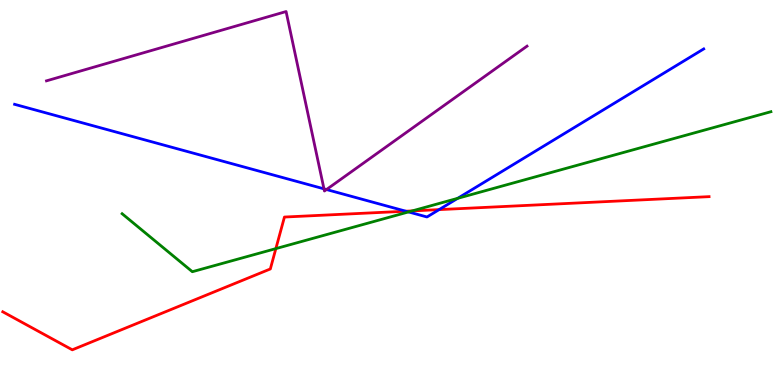[{'lines': ['blue', 'red'], 'intersections': [{'x': 5.24, 'y': 4.51}, {'x': 5.67, 'y': 4.56}]}, {'lines': ['green', 'red'], 'intersections': [{'x': 3.56, 'y': 3.54}, {'x': 5.32, 'y': 4.52}]}, {'lines': ['purple', 'red'], 'intersections': []}, {'lines': ['blue', 'green'], 'intersections': [{'x': 5.27, 'y': 4.5}, {'x': 5.91, 'y': 4.85}]}, {'lines': ['blue', 'purple'], 'intersections': [{'x': 4.18, 'y': 5.1}, {'x': 4.21, 'y': 5.08}]}, {'lines': ['green', 'purple'], 'intersections': []}]